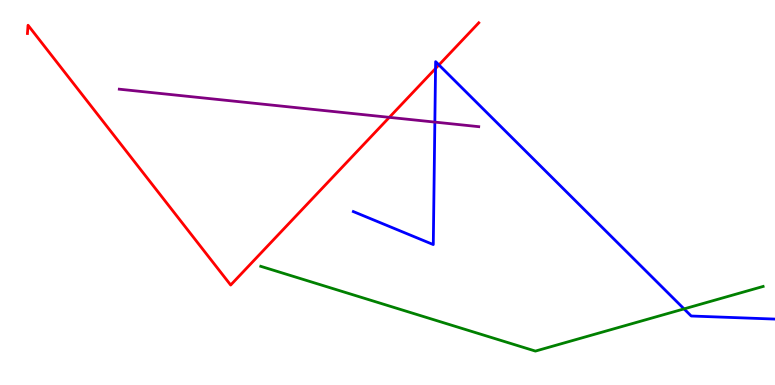[{'lines': ['blue', 'red'], 'intersections': [{'x': 5.62, 'y': 8.22}, {'x': 5.66, 'y': 8.31}]}, {'lines': ['green', 'red'], 'intersections': []}, {'lines': ['purple', 'red'], 'intersections': [{'x': 5.02, 'y': 6.95}]}, {'lines': ['blue', 'green'], 'intersections': [{'x': 8.83, 'y': 1.98}]}, {'lines': ['blue', 'purple'], 'intersections': [{'x': 5.61, 'y': 6.83}]}, {'lines': ['green', 'purple'], 'intersections': []}]